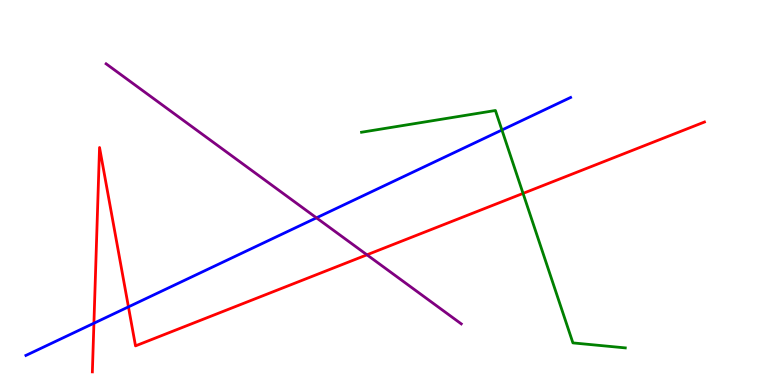[{'lines': ['blue', 'red'], 'intersections': [{'x': 1.21, 'y': 1.6}, {'x': 1.66, 'y': 2.03}]}, {'lines': ['green', 'red'], 'intersections': [{'x': 6.75, 'y': 4.98}]}, {'lines': ['purple', 'red'], 'intersections': [{'x': 4.73, 'y': 3.38}]}, {'lines': ['blue', 'green'], 'intersections': [{'x': 6.48, 'y': 6.62}]}, {'lines': ['blue', 'purple'], 'intersections': [{'x': 4.08, 'y': 4.34}]}, {'lines': ['green', 'purple'], 'intersections': []}]